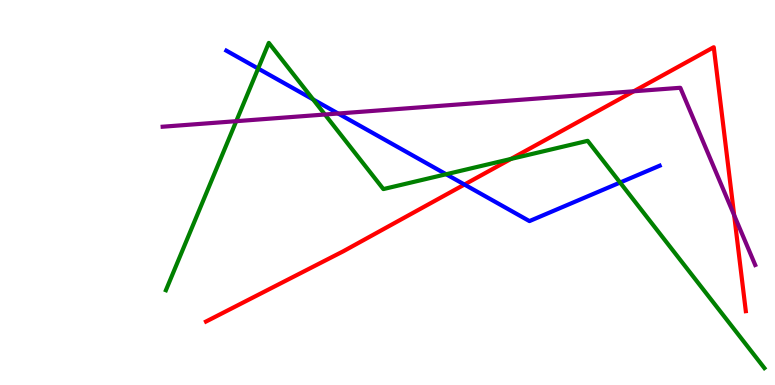[{'lines': ['blue', 'red'], 'intersections': [{'x': 5.99, 'y': 5.21}]}, {'lines': ['green', 'red'], 'intersections': [{'x': 6.59, 'y': 5.87}]}, {'lines': ['purple', 'red'], 'intersections': [{'x': 8.18, 'y': 7.63}, {'x': 9.47, 'y': 4.41}]}, {'lines': ['blue', 'green'], 'intersections': [{'x': 3.33, 'y': 8.22}, {'x': 4.04, 'y': 7.42}, {'x': 5.76, 'y': 5.47}, {'x': 8.0, 'y': 5.26}]}, {'lines': ['blue', 'purple'], 'intersections': [{'x': 4.36, 'y': 7.05}]}, {'lines': ['green', 'purple'], 'intersections': [{'x': 3.05, 'y': 6.85}, {'x': 4.19, 'y': 7.03}]}]